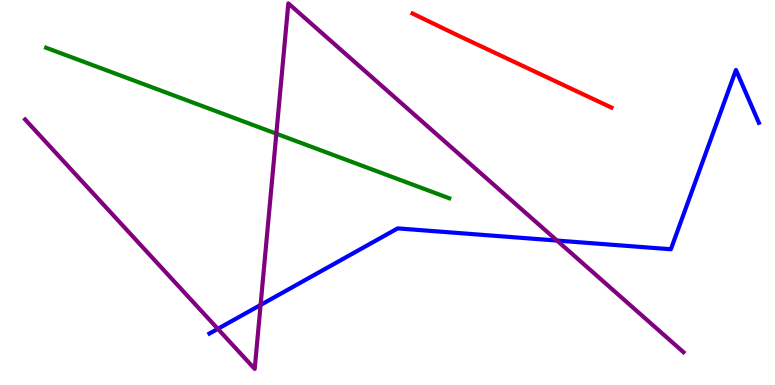[{'lines': ['blue', 'red'], 'intersections': []}, {'lines': ['green', 'red'], 'intersections': []}, {'lines': ['purple', 'red'], 'intersections': []}, {'lines': ['blue', 'green'], 'intersections': []}, {'lines': ['blue', 'purple'], 'intersections': [{'x': 2.81, 'y': 1.46}, {'x': 3.36, 'y': 2.08}, {'x': 7.19, 'y': 3.75}]}, {'lines': ['green', 'purple'], 'intersections': [{'x': 3.57, 'y': 6.53}]}]